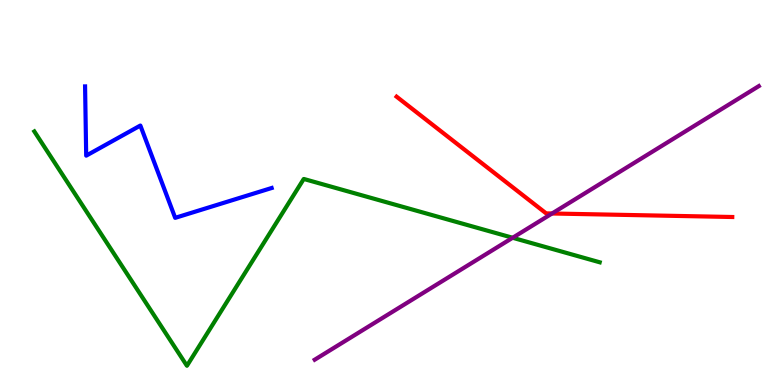[{'lines': ['blue', 'red'], 'intersections': []}, {'lines': ['green', 'red'], 'intersections': []}, {'lines': ['purple', 'red'], 'intersections': [{'x': 7.12, 'y': 4.45}]}, {'lines': ['blue', 'green'], 'intersections': []}, {'lines': ['blue', 'purple'], 'intersections': []}, {'lines': ['green', 'purple'], 'intersections': [{'x': 6.61, 'y': 3.82}]}]